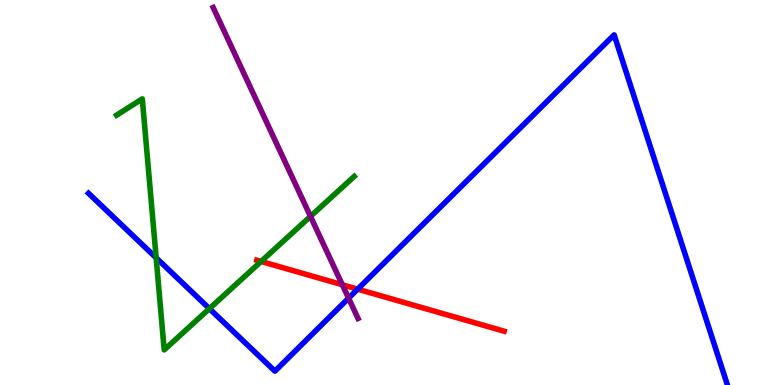[{'lines': ['blue', 'red'], 'intersections': [{'x': 4.61, 'y': 2.49}]}, {'lines': ['green', 'red'], 'intersections': [{'x': 3.37, 'y': 3.21}]}, {'lines': ['purple', 'red'], 'intersections': [{'x': 4.42, 'y': 2.6}]}, {'lines': ['blue', 'green'], 'intersections': [{'x': 2.01, 'y': 3.3}, {'x': 2.7, 'y': 1.98}]}, {'lines': ['blue', 'purple'], 'intersections': [{'x': 4.5, 'y': 2.26}]}, {'lines': ['green', 'purple'], 'intersections': [{'x': 4.01, 'y': 4.38}]}]